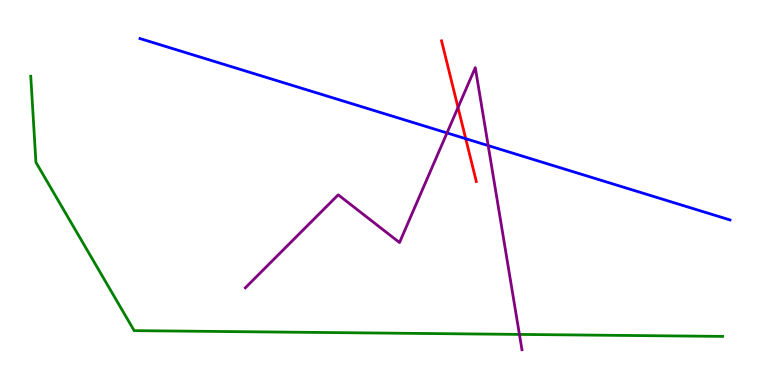[{'lines': ['blue', 'red'], 'intersections': [{'x': 6.01, 'y': 6.4}]}, {'lines': ['green', 'red'], 'intersections': []}, {'lines': ['purple', 'red'], 'intersections': [{'x': 5.91, 'y': 7.21}]}, {'lines': ['blue', 'green'], 'intersections': []}, {'lines': ['blue', 'purple'], 'intersections': [{'x': 5.77, 'y': 6.55}, {'x': 6.3, 'y': 6.22}]}, {'lines': ['green', 'purple'], 'intersections': [{'x': 6.7, 'y': 1.31}]}]